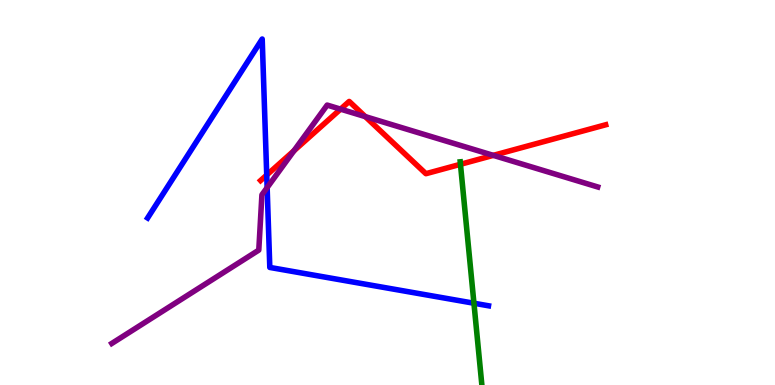[{'lines': ['blue', 'red'], 'intersections': [{'x': 3.44, 'y': 5.45}]}, {'lines': ['green', 'red'], 'intersections': [{'x': 5.94, 'y': 5.73}]}, {'lines': ['purple', 'red'], 'intersections': [{'x': 3.79, 'y': 6.08}, {'x': 4.39, 'y': 7.17}, {'x': 4.71, 'y': 6.97}, {'x': 6.37, 'y': 5.96}]}, {'lines': ['blue', 'green'], 'intersections': [{'x': 6.12, 'y': 2.12}]}, {'lines': ['blue', 'purple'], 'intersections': [{'x': 3.45, 'y': 5.13}]}, {'lines': ['green', 'purple'], 'intersections': []}]